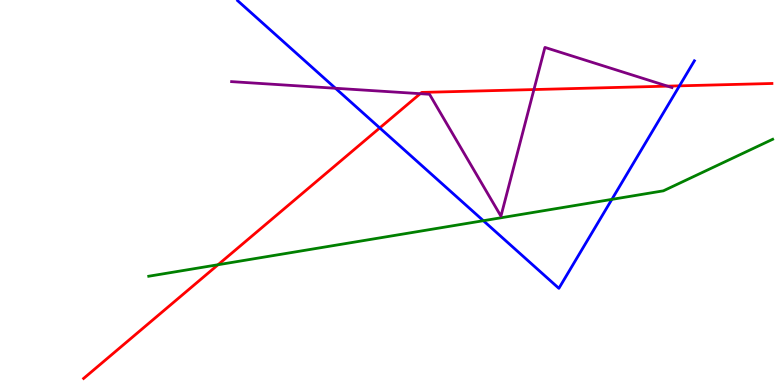[{'lines': ['blue', 'red'], 'intersections': [{'x': 4.9, 'y': 6.68}, {'x': 8.77, 'y': 7.77}]}, {'lines': ['green', 'red'], 'intersections': [{'x': 2.81, 'y': 3.12}]}, {'lines': ['purple', 'red'], 'intersections': [{'x': 5.42, 'y': 7.57}, {'x': 6.89, 'y': 7.67}, {'x': 8.61, 'y': 7.76}]}, {'lines': ['blue', 'green'], 'intersections': [{'x': 6.24, 'y': 4.27}, {'x': 7.89, 'y': 4.82}]}, {'lines': ['blue', 'purple'], 'intersections': [{'x': 4.33, 'y': 7.71}]}, {'lines': ['green', 'purple'], 'intersections': []}]